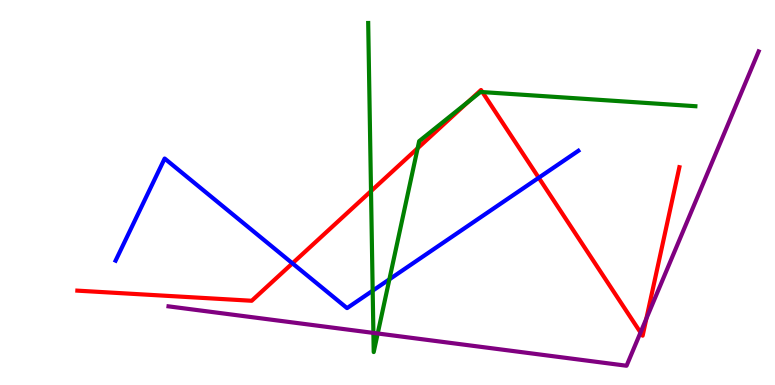[{'lines': ['blue', 'red'], 'intersections': [{'x': 3.77, 'y': 3.16}, {'x': 6.95, 'y': 5.38}]}, {'lines': ['green', 'red'], 'intersections': [{'x': 4.79, 'y': 5.04}, {'x': 5.39, 'y': 6.15}, {'x': 6.04, 'y': 7.35}, {'x': 6.22, 'y': 7.61}]}, {'lines': ['purple', 'red'], 'intersections': [{'x': 8.26, 'y': 1.36}, {'x': 8.34, 'y': 1.72}]}, {'lines': ['blue', 'green'], 'intersections': [{'x': 4.81, 'y': 2.45}, {'x': 5.02, 'y': 2.74}]}, {'lines': ['blue', 'purple'], 'intersections': []}, {'lines': ['green', 'purple'], 'intersections': [{'x': 4.82, 'y': 1.35}, {'x': 4.87, 'y': 1.34}]}]